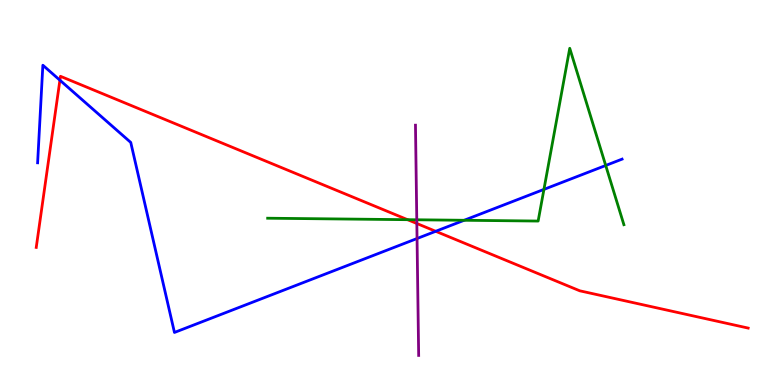[{'lines': ['blue', 'red'], 'intersections': [{'x': 0.773, 'y': 7.92}, {'x': 5.62, 'y': 3.99}]}, {'lines': ['green', 'red'], 'intersections': [{'x': 5.26, 'y': 4.29}]}, {'lines': ['purple', 'red'], 'intersections': [{'x': 5.38, 'y': 4.19}]}, {'lines': ['blue', 'green'], 'intersections': [{'x': 5.99, 'y': 4.28}, {'x': 7.02, 'y': 5.08}, {'x': 7.82, 'y': 5.7}]}, {'lines': ['blue', 'purple'], 'intersections': [{'x': 5.38, 'y': 3.8}]}, {'lines': ['green', 'purple'], 'intersections': [{'x': 5.38, 'y': 4.29}]}]